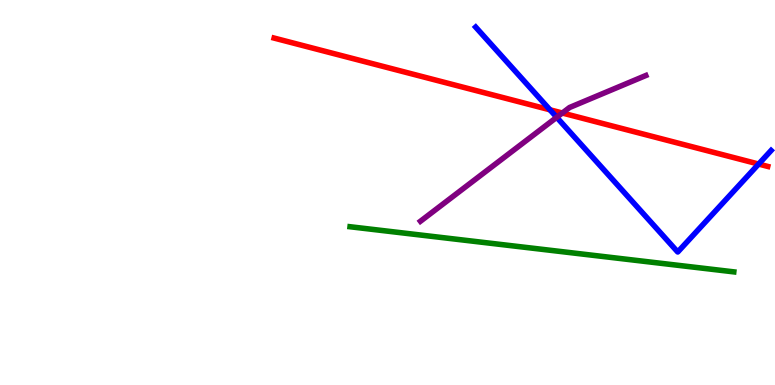[{'lines': ['blue', 'red'], 'intersections': [{'x': 7.1, 'y': 7.15}, {'x': 9.79, 'y': 5.74}]}, {'lines': ['green', 'red'], 'intersections': []}, {'lines': ['purple', 'red'], 'intersections': [{'x': 7.26, 'y': 7.06}]}, {'lines': ['blue', 'green'], 'intersections': []}, {'lines': ['blue', 'purple'], 'intersections': [{'x': 7.18, 'y': 6.95}]}, {'lines': ['green', 'purple'], 'intersections': []}]